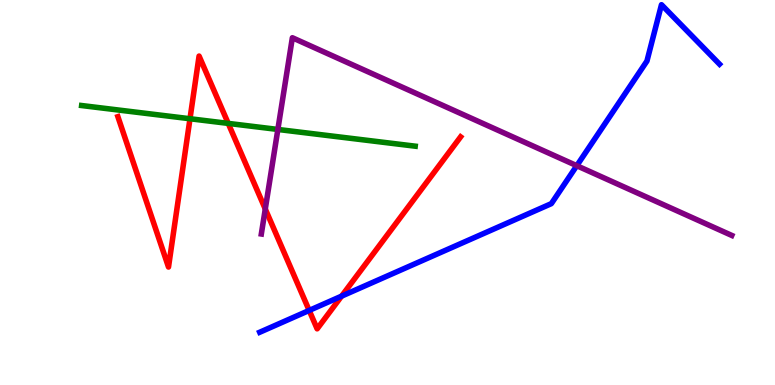[{'lines': ['blue', 'red'], 'intersections': [{'x': 3.99, 'y': 1.94}, {'x': 4.41, 'y': 2.31}]}, {'lines': ['green', 'red'], 'intersections': [{'x': 2.45, 'y': 6.92}, {'x': 2.94, 'y': 6.79}]}, {'lines': ['purple', 'red'], 'intersections': [{'x': 3.42, 'y': 4.57}]}, {'lines': ['blue', 'green'], 'intersections': []}, {'lines': ['blue', 'purple'], 'intersections': [{'x': 7.44, 'y': 5.7}]}, {'lines': ['green', 'purple'], 'intersections': [{'x': 3.59, 'y': 6.64}]}]